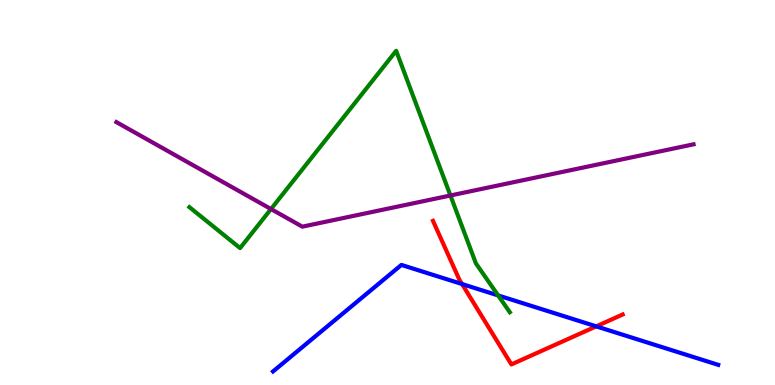[{'lines': ['blue', 'red'], 'intersections': [{'x': 5.96, 'y': 2.62}, {'x': 7.69, 'y': 1.52}]}, {'lines': ['green', 'red'], 'intersections': []}, {'lines': ['purple', 'red'], 'intersections': []}, {'lines': ['blue', 'green'], 'intersections': [{'x': 6.43, 'y': 2.33}]}, {'lines': ['blue', 'purple'], 'intersections': []}, {'lines': ['green', 'purple'], 'intersections': [{'x': 3.5, 'y': 4.57}, {'x': 5.81, 'y': 4.92}]}]